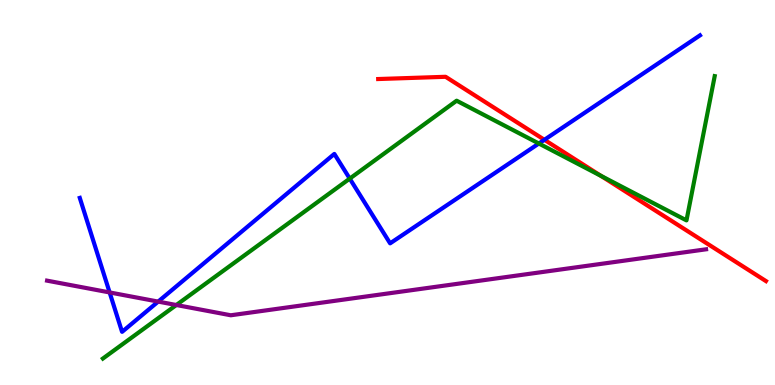[{'lines': ['blue', 'red'], 'intersections': [{'x': 7.02, 'y': 6.37}]}, {'lines': ['green', 'red'], 'intersections': [{'x': 7.75, 'y': 5.43}]}, {'lines': ['purple', 'red'], 'intersections': []}, {'lines': ['blue', 'green'], 'intersections': [{'x': 4.51, 'y': 5.36}, {'x': 6.95, 'y': 6.27}]}, {'lines': ['blue', 'purple'], 'intersections': [{'x': 1.41, 'y': 2.4}, {'x': 2.04, 'y': 2.17}]}, {'lines': ['green', 'purple'], 'intersections': [{'x': 2.28, 'y': 2.08}]}]